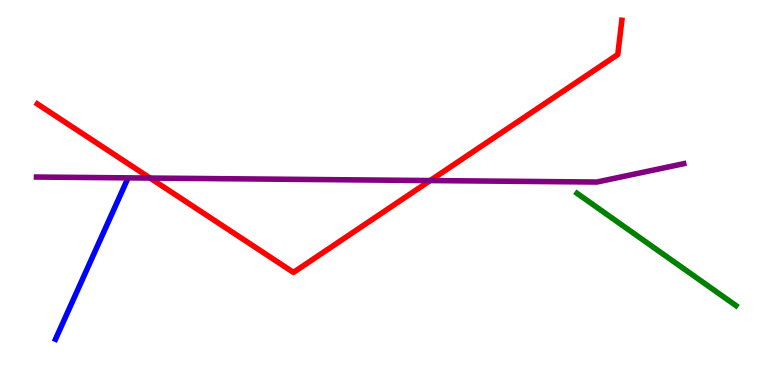[{'lines': ['blue', 'red'], 'intersections': []}, {'lines': ['green', 'red'], 'intersections': []}, {'lines': ['purple', 'red'], 'intersections': [{'x': 1.94, 'y': 5.38}, {'x': 5.55, 'y': 5.31}]}, {'lines': ['blue', 'green'], 'intersections': []}, {'lines': ['blue', 'purple'], 'intersections': []}, {'lines': ['green', 'purple'], 'intersections': []}]